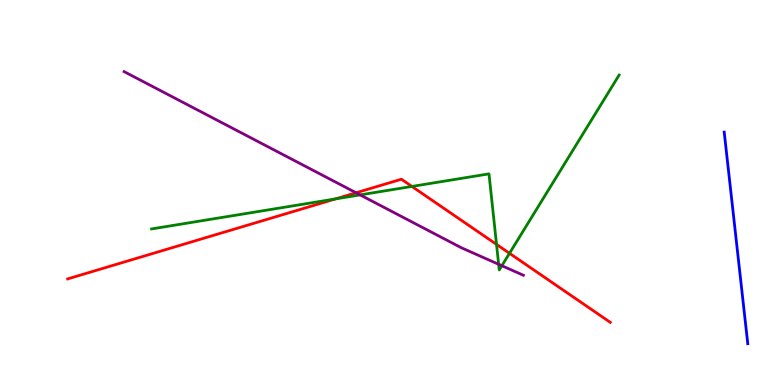[{'lines': ['blue', 'red'], 'intersections': []}, {'lines': ['green', 'red'], 'intersections': [{'x': 4.33, 'y': 4.83}, {'x': 5.32, 'y': 5.16}, {'x': 6.41, 'y': 3.65}, {'x': 6.57, 'y': 3.42}]}, {'lines': ['purple', 'red'], 'intersections': [{'x': 4.59, 'y': 4.99}]}, {'lines': ['blue', 'green'], 'intersections': []}, {'lines': ['blue', 'purple'], 'intersections': []}, {'lines': ['green', 'purple'], 'intersections': [{'x': 4.65, 'y': 4.94}, {'x': 6.43, 'y': 3.14}, {'x': 6.48, 'y': 3.1}]}]